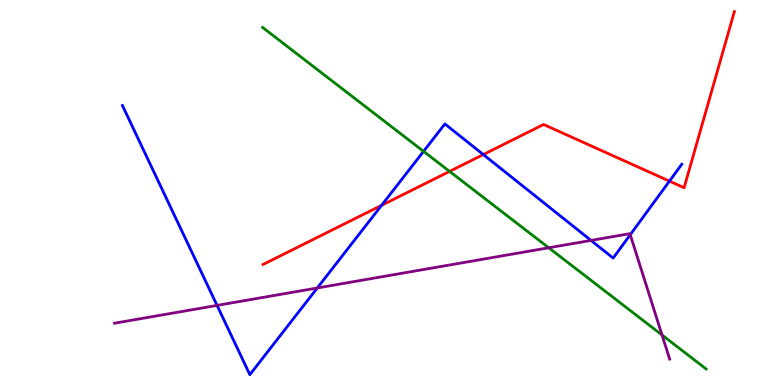[{'lines': ['blue', 'red'], 'intersections': [{'x': 4.92, 'y': 4.67}, {'x': 6.24, 'y': 5.99}, {'x': 8.64, 'y': 5.3}]}, {'lines': ['green', 'red'], 'intersections': [{'x': 5.8, 'y': 5.55}]}, {'lines': ['purple', 'red'], 'intersections': []}, {'lines': ['blue', 'green'], 'intersections': [{'x': 5.47, 'y': 6.07}]}, {'lines': ['blue', 'purple'], 'intersections': [{'x': 2.8, 'y': 2.07}, {'x': 4.09, 'y': 2.52}, {'x': 7.63, 'y': 3.76}, {'x': 8.13, 'y': 3.9}]}, {'lines': ['green', 'purple'], 'intersections': [{'x': 7.08, 'y': 3.56}, {'x': 8.54, 'y': 1.3}]}]